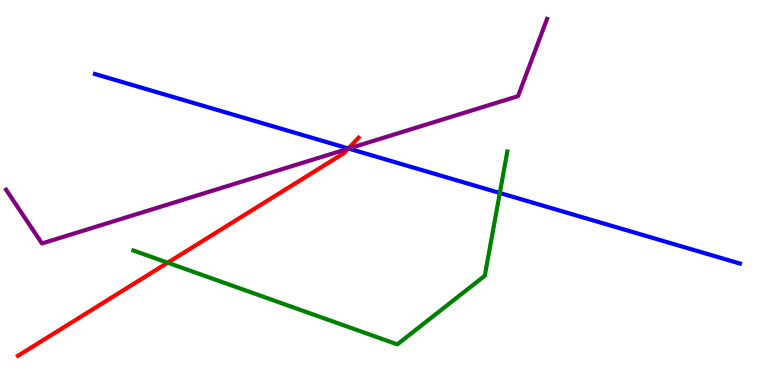[{'lines': ['blue', 'red'], 'intersections': [{'x': 4.49, 'y': 6.14}]}, {'lines': ['green', 'red'], 'intersections': [{'x': 2.16, 'y': 3.18}]}, {'lines': ['purple', 'red'], 'intersections': [{'x': 4.49, 'y': 6.14}]}, {'lines': ['blue', 'green'], 'intersections': [{'x': 6.45, 'y': 4.99}]}, {'lines': ['blue', 'purple'], 'intersections': [{'x': 4.5, 'y': 6.14}]}, {'lines': ['green', 'purple'], 'intersections': []}]